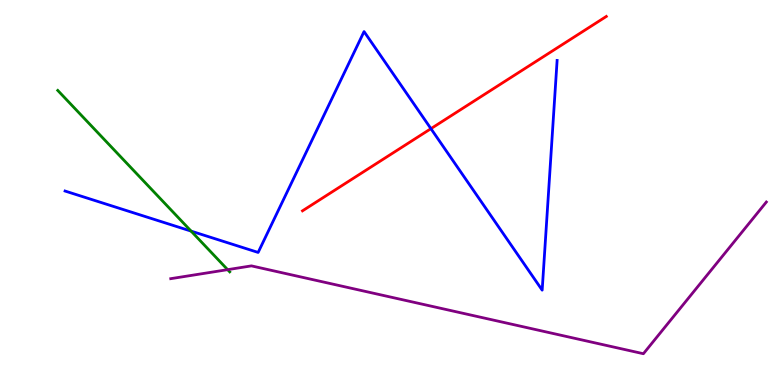[{'lines': ['blue', 'red'], 'intersections': [{'x': 5.56, 'y': 6.66}]}, {'lines': ['green', 'red'], 'intersections': []}, {'lines': ['purple', 'red'], 'intersections': []}, {'lines': ['blue', 'green'], 'intersections': [{'x': 2.47, 'y': 4.0}]}, {'lines': ['blue', 'purple'], 'intersections': []}, {'lines': ['green', 'purple'], 'intersections': [{'x': 2.94, 'y': 3.0}]}]